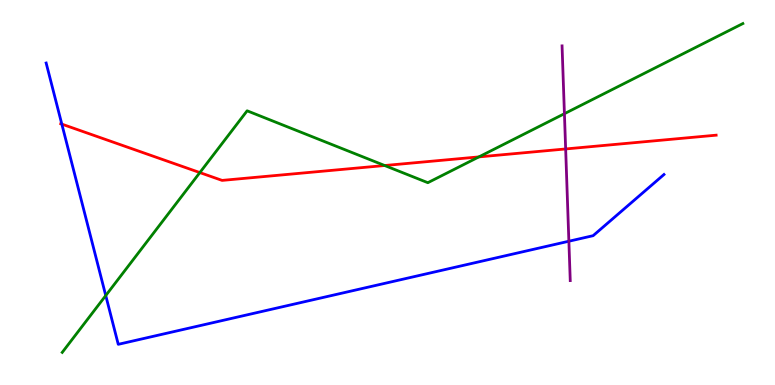[{'lines': ['blue', 'red'], 'intersections': [{'x': 0.798, 'y': 6.78}]}, {'lines': ['green', 'red'], 'intersections': [{'x': 2.58, 'y': 5.52}, {'x': 4.96, 'y': 5.7}, {'x': 6.18, 'y': 5.92}]}, {'lines': ['purple', 'red'], 'intersections': [{'x': 7.3, 'y': 6.13}]}, {'lines': ['blue', 'green'], 'intersections': [{'x': 1.36, 'y': 2.32}]}, {'lines': ['blue', 'purple'], 'intersections': [{'x': 7.34, 'y': 3.73}]}, {'lines': ['green', 'purple'], 'intersections': [{'x': 7.28, 'y': 7.05}]}]